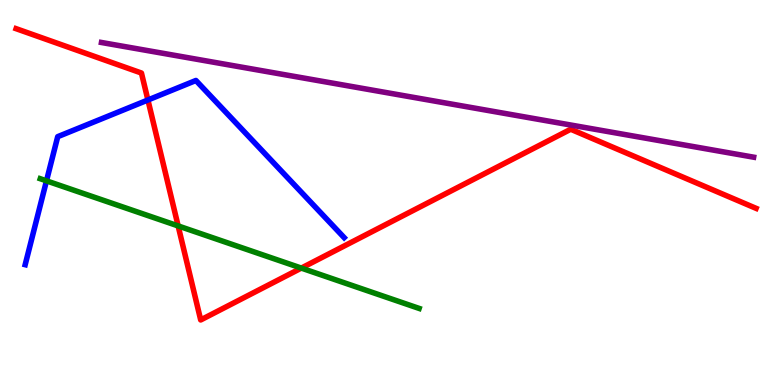[{'lines': ['blue', 'red'], 'intersections': [{'x': 1.91, 'y': 7.4}]}, {'lines': ['green', 'red'], 'intersections': [{'x': 2.3, 'y': 4.13}, {'x': 3.89, 'y': 3.04}]}, {'lines': ['purple', 'red'], 'intersections': []}, {'lines': ['blue', 'green'], 'intersections': [{'x': 0.6, 'y': 5.3}]}, {'lines': ['blue', 'purple'], 'intersections': []}, {'lines': ['green', 'purple'], 'intersections': []}]